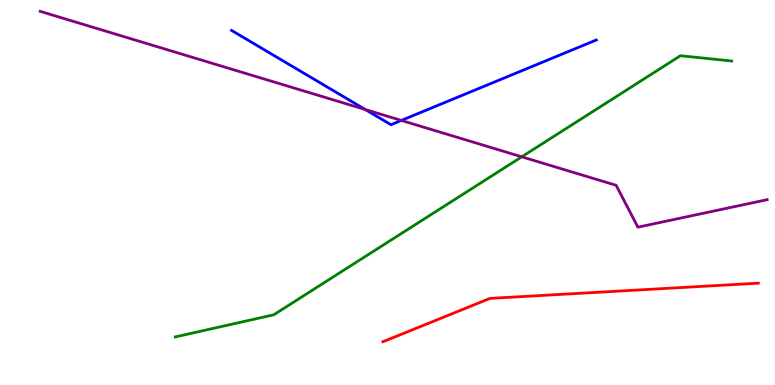[{'lines': ['blue', 'red'], 'intersections': []}, {'lines': ['green', 'red'], 'intersections': []}, {'lines': ['purple', 'red'], 'intersections': []}, {'lines': ['blue', 'green'], 'intersections': []}, {'lines': ['blue', 'purple'], 'intersections': [{'x': 4.71, 'y': 7.15}, {'x': 5.18, 'y': 6.87}]}, {'lines': ['green', 'purple'], 'intersections': [{'x': 6.73, 'y': 5.93}]}]